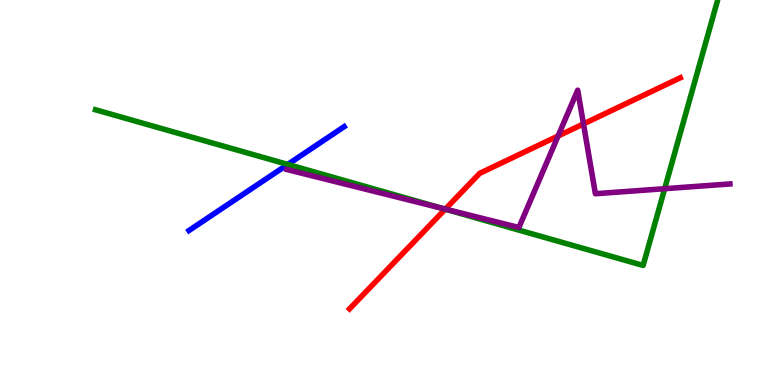[{'lines': ['blue', 'red'], 'intersections': []}, {'lines': ['green', 'red'], 'intersections': [{'x': 5.75, 'y': 4.57}]}, {'lines': ['purple', 'red'], 'intersections': [{'x': 5.75, 'y': 4.57}, {'x': 7.2, 'y': 6.47}, {'x': 7.53, 'y': 6.78}]}, {'lines': ['blue', 'green'], 'intersections': [{'x': 3.71, 'y': 5.73}]}, {'lines': ['blue', 'purple'], 'intersections': []}, {'lines': ['green', 'purple'], 'intersections': [{'x': 5.71, 'y': 4.59}, {'x': 8.58, 'y': 5.1}]}]